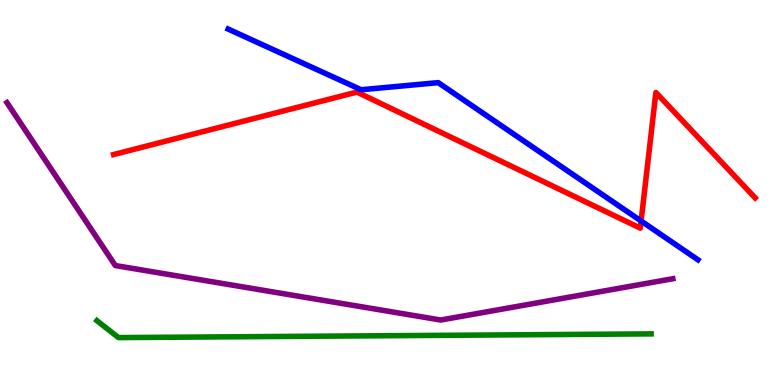[{'lines': ['blue', 'red'], 'intersections': [{'x': 8.27, 'y': 4.26}]}, {'lines': ['green', 'red'], 'intersections': []}, {'lines': ['purple', 'red'], 'intersections': []}, {'lines': ['blue', 'green'], 'intersections': []}, {'lines': ['blue', 'purple'], 'intersections': []}, {'lines': ['green', 'purple'], 'intersections': []}]